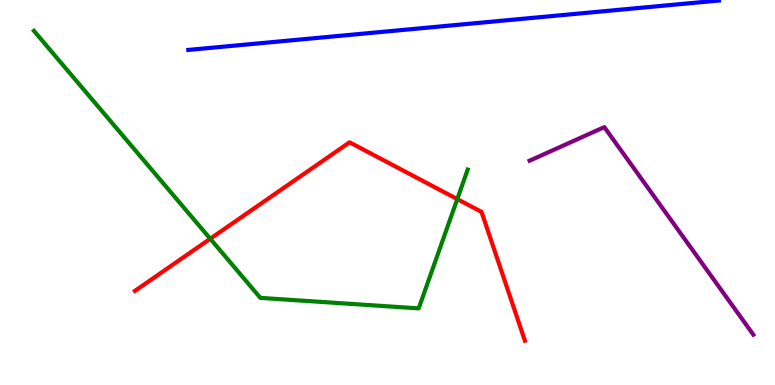[{'lines': ['blue', 'red'], 'intersections': []}, {'lines': ['green', 'red'], 'intersections': [{'x': 2.71, 'y': 3.8}, {'x': 5.9, 'y': 4.83}]}, {'lines': ['purple', 'red'], 'intersections': []}, {'lines': ['blue', 'green'], 'intersections': []}, {'lines': ['blue', 'purple'], 'intersections': []}, {'lines': ['green', 'purple'], 'intersections': []}]